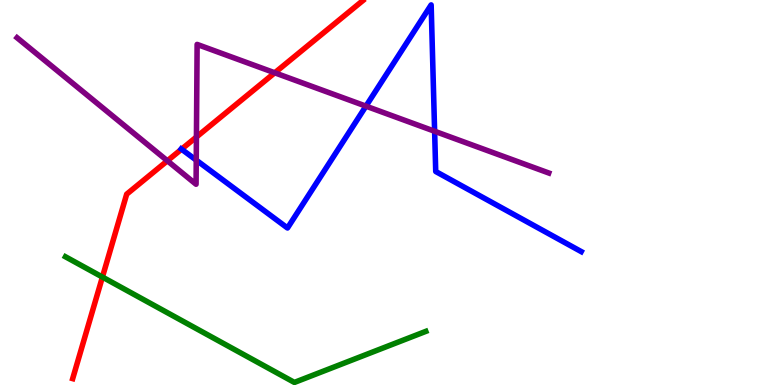[{'lines': ['blue', 'red'], 'intersections': [{'x': 2.34, 'y': 6.12}]}, {'lines': ['green', 'red'], 'intersections': [{'x': 1.32, 'y': 2.8}]}, {'lines': ['purple', 'red'], 'intersections': [{'x': 2.16, 'y': 5.82}, {'x': 2.53, 'y': 6.44}, {'x': 3.55, 'y': 8.11}]}, {'lines': ['blue', 'green'], 'intersections': []}, {'lines': ['blue', 'purple'], 'intersections': [{'x': 2.53, 'y': 5.84}, {'x': 4.72, 'y': 7.24}, {'x': 5.61, 'y': 6.59}]}, {'lines': ['green', 'purple'], 'intersections': []}]